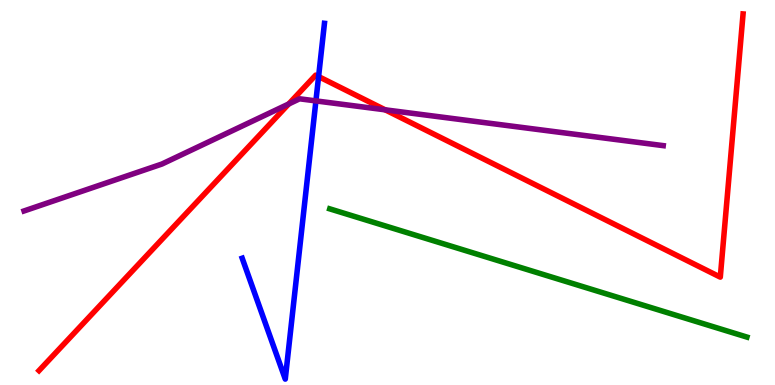[{'lines': ['blue', 'red'], 'intersections': [{'x': 4.11, 'y': 8.01}]}, {'lines': ['green', 'red'], 'intersections': []}, {'lines': ['purple', 'red'], 'intersections': [{'x': 3.73, 'y': 7.3}, {'x': 4.97, 'y': 7.15}]}, {'lines': ['blue', 'green'], 'intersections': []}, {'lines': ['blue', 'purple'], 'intersections': [{'x': 4.08, 'y': 7.38}]}, {'lines': ['green', 'purple'], 'intersections': []}]